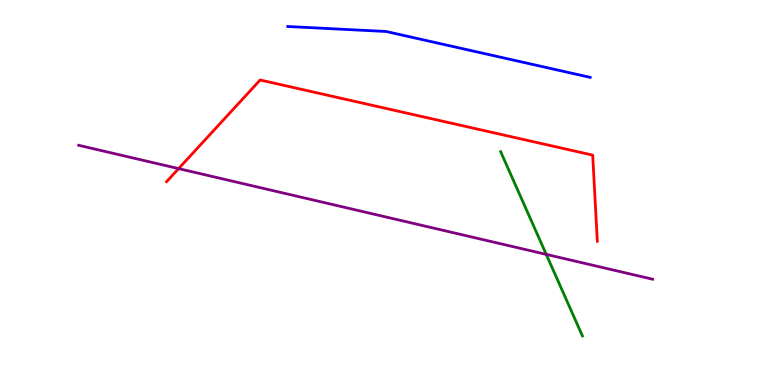[{'lines': ['blue', 'red'], 'intersections': []}, {'lines': ['green', 'red'], 'intersections': []}, {'lines': ['purple', 'red'], 'intersections': [{'x': 2.3, 'y': 5.62}]}, {'lines': ['blue', 'green'], 'intersections': []}, {'lines': ['blue', 'purple'], 'intersections': []}, {'lines': ['green', 'purple'], 'intersections': [{'x': 7.05, 'y': 3.39}]}]